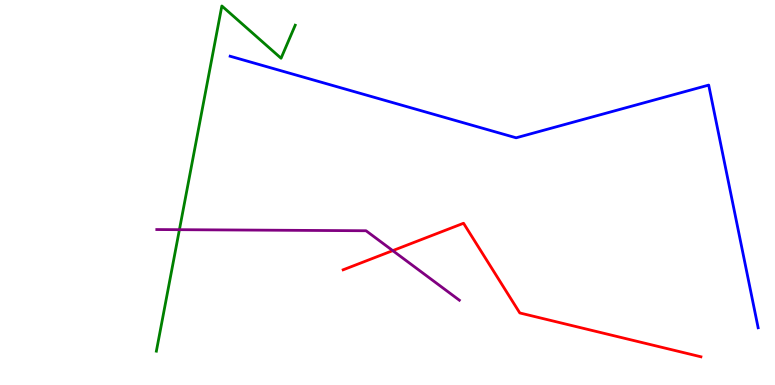[{'lines': ['blue', 'red'], 'intersections': []}, {'lines': ['green', 'red'], 'intersections': []}, {'lines': ['purple', 'red'], 'intersections': [{'x': 5.07, 'y': 3.49}]}, {'lines': ['blue', 'green'], 'intersections': []}, {'lines': ['blue', 'purple'], 'intersections': []}, {'lines': ['green', 'purple'], 'intersections': [{'x': 2.31, 'y': 4.03}]}]